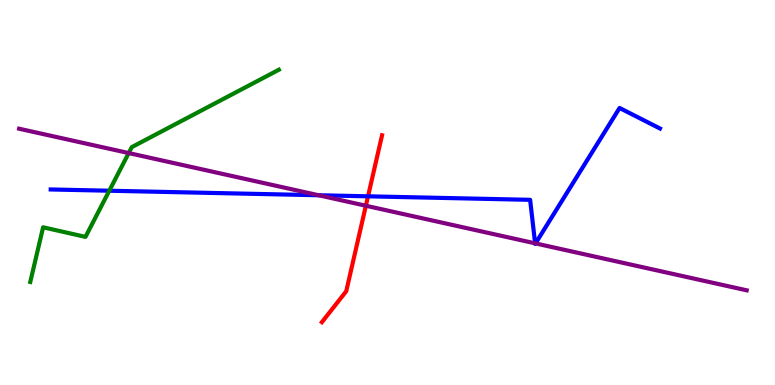[{'lines': ['blue', 'red'], 'intersections': [{'x': 4.75, 'y': 4.9}]}, {'lines': ['green', 'red'], 'intersections': []}, {'lines': ['purple', 'red'], 'intersections': [{'x': 4.72, 'y': 4.66}]}, {'lines': ['blue', 'green'], 'intersections': [{'x': 1.41, 'y': 5.05}]}, {'lines': ['blue', 'purple'], 'intersections': [{'x': 4.11, 'y': 4.93}, {'x': 6.9, 'y': 3.68}, {'x': 6.91, 'y': 3.68}]}, {'lines': ['green', 'purple'], 'intersections': [{'x': 1.66, 'y': 6.02}]}]